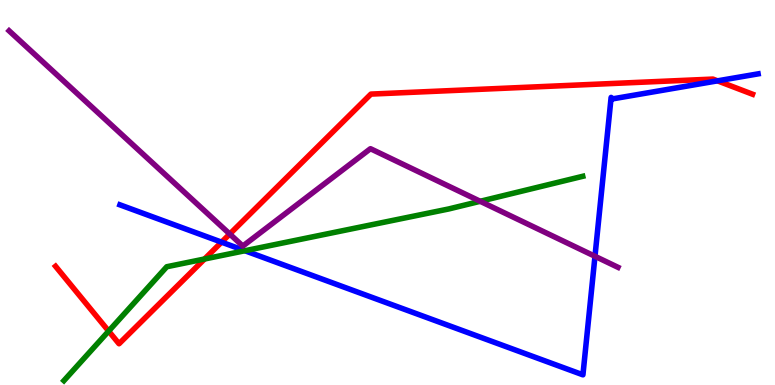[{'lines': ['blue', 'red'], 'intersections': [{'x': 2.86, 'y': 3.71}, {'x': 9.26, 'y': 7.9}]}, {'lines': ['green', 'red'], 'intersections': [{'x': 1.4, 'y': 1.4}, {'x': 2.64, 'y': 3.27}]}, {'lines': ['purple', 'red'], 'intersections': [{'x': 2.96, 'y': 3.92}]}, {'lines': ['blue', 'green'], 'intersections': [{'x': 3.16, 'y': 3.49}]}, {'lines': ['blue', 'purple'], 'intersections': [{'x': 7.68, 'y': 3.34}]}, {'lines': ['green', 'purple'], 'intersections': [{'x': 6.2, 'y': 4.77}]}]